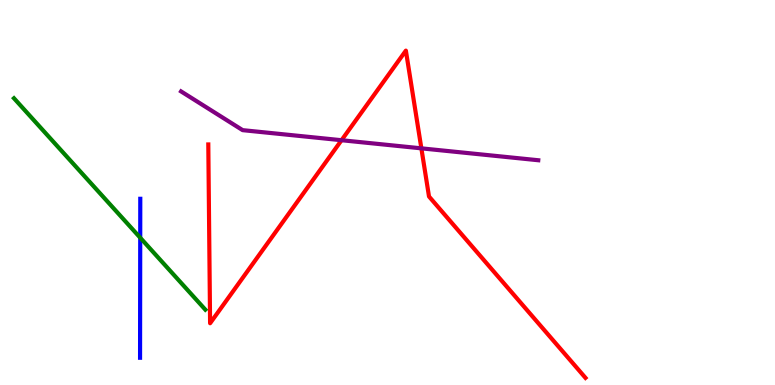[{'lines': ['blue', 'red'], 'intersections': []}, {'lines': ['green', 'red'], 'intersections': []}, {'lines': ['purple', 'red'], 'intersections': [{'x': 4.41, 'y': 6.36}, {'x': 5.44, 'y': 6.15}]}, {'lines': ['blue', 'green'], 'intersections': [{'x': 1.81, 'y': 3.82}]}, {'lines': ['blue', 'purple'], 'intersections': []}, {'lines': ['green', 'purple'], 'intersections': []}]